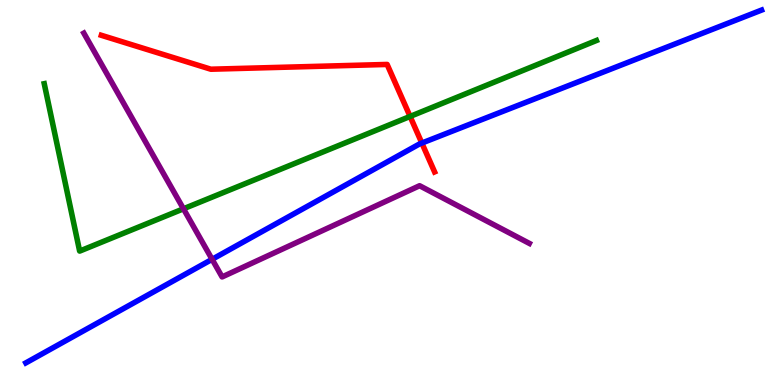[{'lines': ['blue', 'red'], 'intersections': [{'x': 5.44, 'y': 6.28}]}, {'lines': ['green', 'red'], 'intersections': [{'x': 5.29, 'y': 6.98}]}, {'lines': ['purple', 'red'], 'intersections': []}, {'lines': ['blue', 'green'], 'intersections': []}, {'lines': ['blue', 'purple'], 'intersections': [{'x': 2.74, 'y': 3.26}]}, {'lines': ['green', 'purple'], 'intersections': [{'x': 2.37, 'y': 4.58}]}]